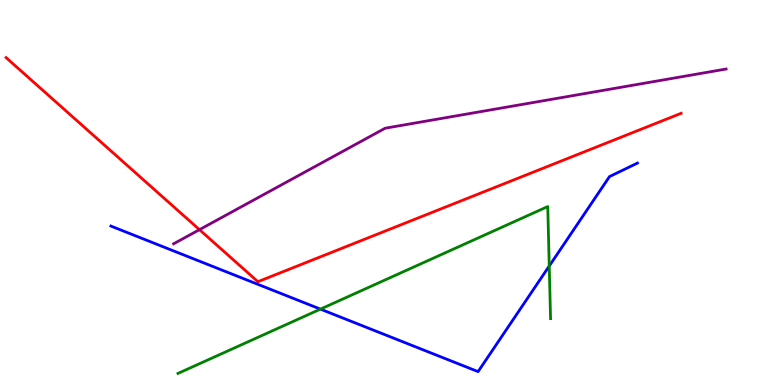[{'lines': ['blue', 'red'], 'intersections': []}, {'lines': ['green', 'red'], 'intersections': []}, {'lines': ['purple', 'red'], 'intersections': [{'x': 2.57, 'y': 4.03}]}, {'lines': ['blue', 'green'], 'intersections': [{'x': 4.13, 'y': 1.97}, {'x': 7.09, 'y': 3.09}]}, {'lines': ['blue', 'purple'], 'intersections': []}, {'lines': ['green', 'purple'], 'intersections': []}]